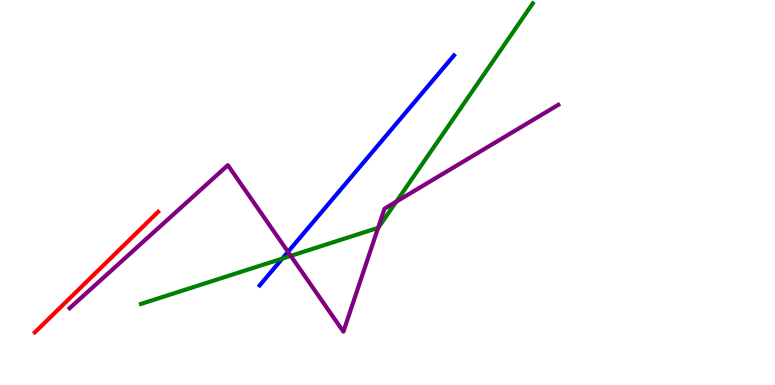[{'lines': ['blue', 'red'], 'intersections': []}, {'lines': ['green', 'red'], 'intersections': []}, {'lines': ['purple', 'red'], 'intersections': []}, {'lines': ['blue', 'green'], 'intersections': [{'x': 3.64, 'y': 3.28}]}, {'lines': ['blue', 'purple'], 'intersections': [{'x': 3.72, 'y': 3.46}]}, {'lines': ['green', 'purple'], 'intersections': [{'x': 3.75, 'y': 3.35}, {'x': 4.88, 'y': 4.08}, {'x': 5.11, 'y': 4.76}]}]